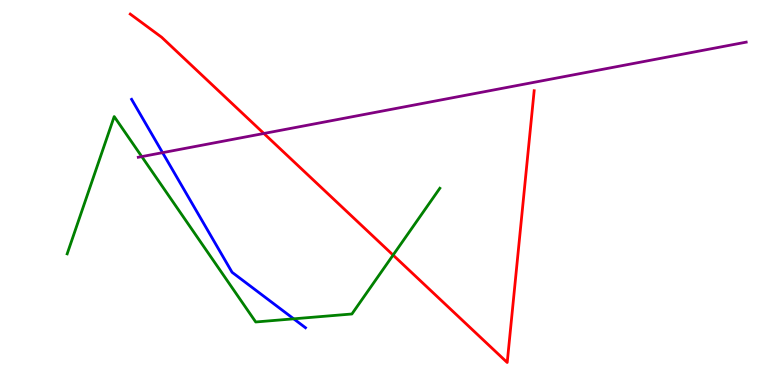[{'lines': ['blue', 'red'], 'intersections': []}, {'lines': ['green', 'red'], 'intersections': [{'x': 5.07, 'y': 3.37}]}, {'lines': ['purple', 'red'], 'intersections': [{'x': 3.4, 'y': 6.53}]}, {'lines': ['blue', 'green'], 'intersections': [{'x': 3.79, 'y': 1.72}]}, {'lines': ['blue', 'purple'], 'intersections': [{'x': 2.1, 'y': 6.03}]}, {'lines': ['green', 'purple'], 'intersections': [{'x': 1.83, 'y': 5.93}]}]